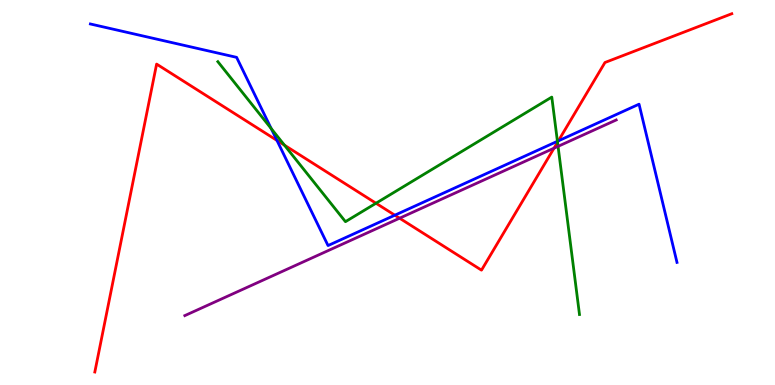[{'lines': ['blue', 'red'], 'intersections': [{'x': 3.57, 'y': 6.35}, {'x': 5.09, 'y': 4.41}, {'x': 7.2, 'y': 6.34}]}, {'lines': ['green', 'red'], 'intersections': [{'x': 3.67, 'y': 6.23}, {'x': 4.85, 'y': 4.72}, {'x': 7.19, 'y': 6.31}]}, {'lines': ['purple', 'red'], 'intersections': [{'x': 5.16, 'y': 4.33}, {'x': 7.15, 'y': 6.15}]}, {'lines': ['blue', 'green'], 'intersections': [{'x': 3.5, 'y': 6.66}, {'x': 7.19, 'y': 6.33}]}, {'lines': ['blue', 'purple'], 'intersections': []}, {'lines': ['green', 'purple'], 'intersections': [{'x': 7.2, 'y': 6.2}]}]